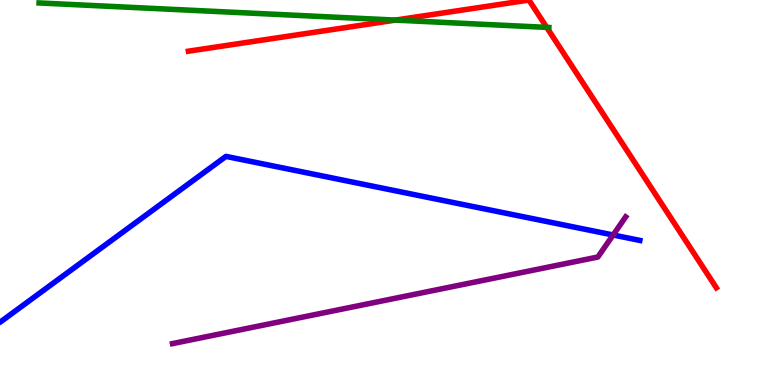[{'lines': ['blue', 'red'], 'intersections': []}, {'lines': ['green', 'red'], 'intersections': [{'x': 5.1, 'y': 9.48}, {'x': 7.05, 'y': 9.29}]}, {'lines': ['purple', 'red'], 'intersections': []}, {'lines': ['blue', 'green'], 'intersections': []}, {'lines': ['blue', 'purple'], 'intersections': [{'x': 7.91, 'y': 3.9}]}, {'lines': ['green', 'purple'], 'intersections': []}]